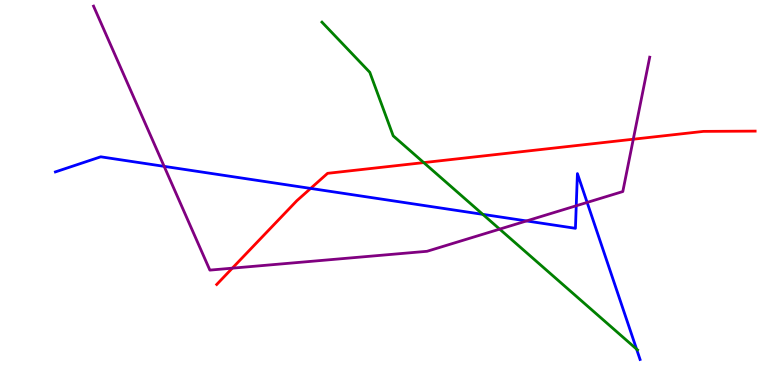[{'lines': ['blue', 'red'], 'intersections': [{'x': 4.01, 'y': 5.11}]}, {'lines': ['green', 'red'], 'intersections': [{'x': 5.47, 'y': 5.78}]}, {'lines': ['purple', 'red'], 'intersections': [{'x': 3.0, 'y': 3.03}, {'x': 8.17, 'y': 6.38}]}, {'lines': ['blue', 'green'], 'intersections': [{'x': 6.23, 'y': 4.43}, {'x': 8.21, 'y': 0.932}]}, {'lines': ['blue', 'purple'], 'intersections': [{'x': 2.12, 'y': 5.68}, {'x': 6.79, 'y': 4.26}, {'x': 7.44, 'y': 4.66}, {'x': 7.58, 'y': 4.74}]}, {'lines': ['green', 'purple'], 'intersections': [{'x': 6.45, 'y': 4.05}]}]